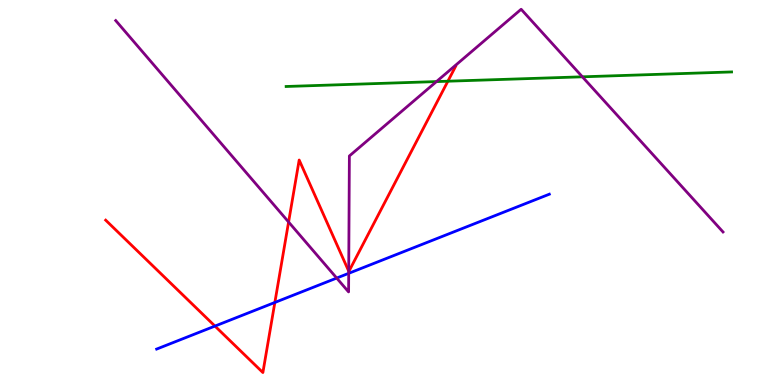[{'lines': ['blue', 'red'], 'intersections': [{'x': 2.77, 'y': 1.53}, {'x': 3.55, 'y': 2.14}]}, {'lines': ['green', 'red'], 'intersections': [{'x': 5.78, 'y': 7.89}]}, {'lines': ['purple', 'red'], 'intersections': [{'x': 3.72, 'y': 4.23}, {'x': 4.5, 'y': 2.96}]}, {'lines': ['blue', 'green'], 'intersections': []}, {'lines': ['blue', 'purple'], 'intersections': [{'x': 4.34, 'y': 2.78}, {'x': 4.5, 'y': 2.9}]}, {'lines': ['green', 'purple'], 'intersections': [{'x': 5.63, 'y': 7.88}, {'x': 7.51, 'y': 8.0}]}]